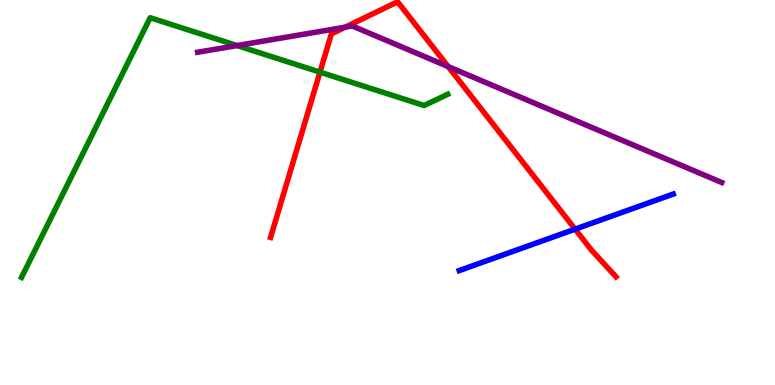[{'lines': ['blue', 'red'], 'intersections': [{'x': 7.42, 'y': 4.05}]}, {'lines': ['green', 'red'], 'intersections': [{'x': 4.13, 'y': 8.13}]}, {'lines': ['purple', 'red'], 'intersections': [{'x': 4.45, 'y': 9.29}, {'x': 5.78, 'y': 8.27}]}, {'lines': ['blue', 'green'], 'intersections': []}, {'lines': ['blue', 'purple'], 'intersections': []}, {'lines': ['green', 'purple'], 'intersections': [{'x': 3.06, 'y': 8.82}]}]